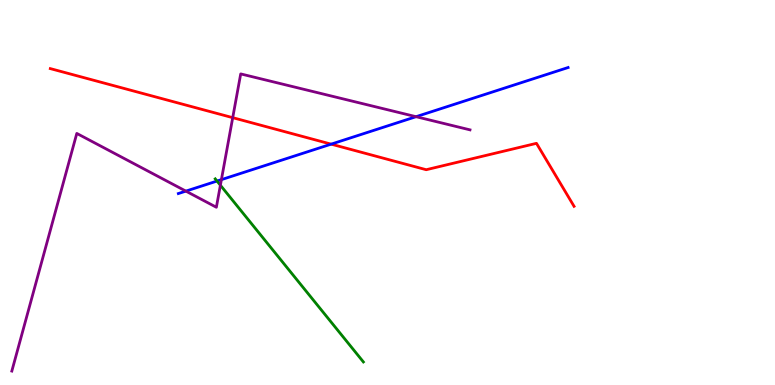[{'lines': ['blue', 'red'], 'intersections': [{'x': 4.27, 'y': 6.26}]}, {'lines': ['green', 'red'], 'intersections': []}, {'lines': ['purple', 'red'], 'intersections': [{'x': 3.0, 'y': 6.94}]}, {'lines': ['blue', 'green'], 'intersections': [{'x': 2.8, 'y': 5.3}]}, {'lines': ['blue', 'purple'], 'intersections': [{'x': 2.4, 'y': 5.04}, {'x': 2.86, 'y': 5.33}, {'x': 5.37, 'y': 6.97}]}, {'lines': ['green', 'purple'], 'intersections': [{'x': 2.84, 'y': 5.19}]}]